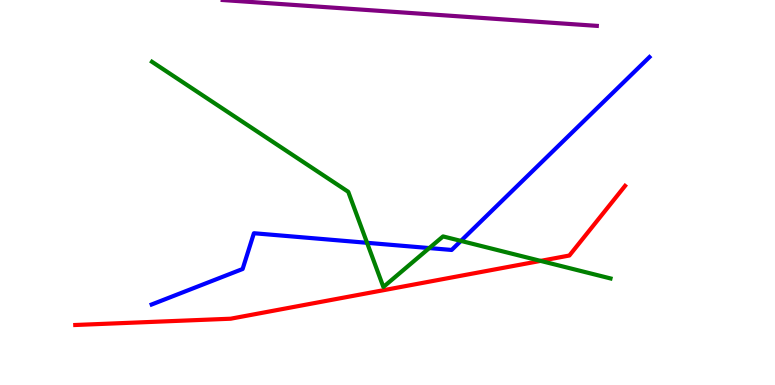[{'lines': ['blue', 'red'], 'intersections': []}, {'lines': ['green', 'red'], 'intersections': [{'x': 6.98, 'y': 3.22}]}, {'lines': ['purple', 'red'], 'intersections': []}, {'lines': ['blue', 'green'], 'intersections': [{'x': 4.74, 'y': 3.69}, {'x': 5.54, 'y': 3.56}, {'x': 5.95, 'y': 3.74}]}, {'lines': ['blue', 'purple'], 'intersections': []}, {'lines': ['green', 'purple'], 'intersections': []}]